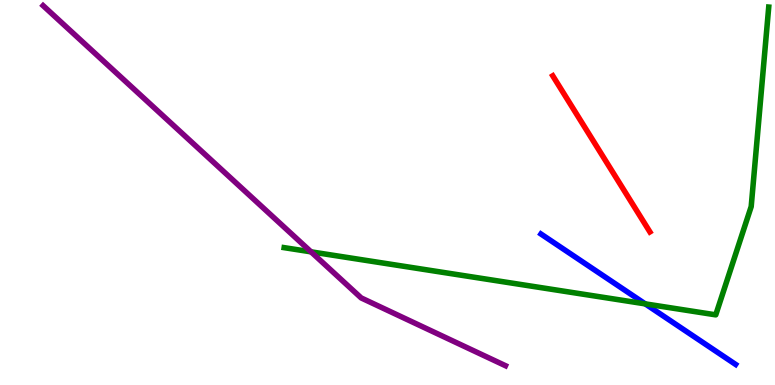[{'lines': ['blue', 'red'], 'intersections': []}, {'lines': ['green', 'red'], 'intersections': []}, {'lines': ['purple', 'red'], 'intersections': []}, {'lines': ['blue', 'green'], 'intersections': [{'x': 8.33, 'y': 2.11}]}, {'lines': ['blue', 'purple'], 'intersections': []}, {'lines': ['green', 'purple'], 'intersections': [{'x': 4.01, 'y': 3.46}]}]